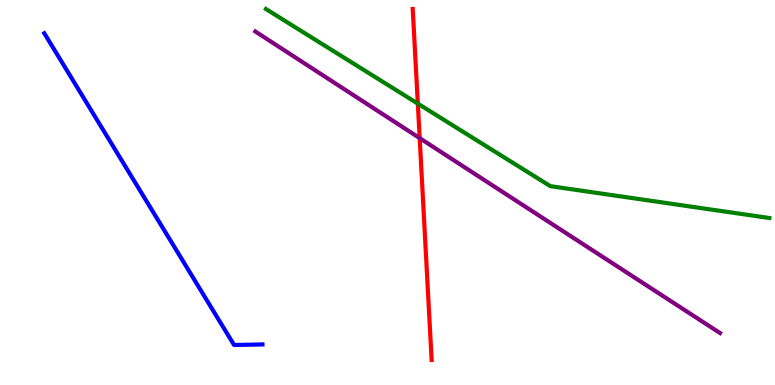[{'lines': ['blue', 'red'], 'intersections': []}, {'lines': ['green', 'red'], 'intersections': [{'x': 5.39, 'y': 7.31}]}, {'lines': ['purple', 'red'], 'intersections': [{'x': 5.42, 'y': 6.41}]}, {'lines': ['blue', 'green'], 'intersections': []}, {'lines': ['blue', 'purple'], 'intersections': []}, {'lines': ['green', 'purple'], 'intersections': []}]